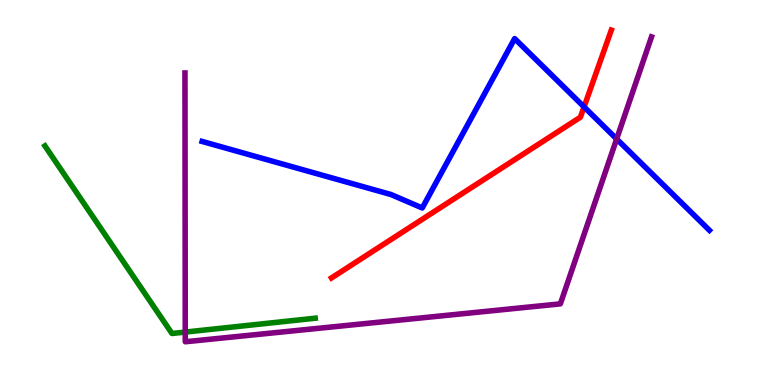[{'lines': ['blue', 'red'], 'intersections': [{'x': 7.54, 'y': 7.22}]}, {'lines': ['green', 'red'], 'intersections': []}, {'lines': ['purple', 'red'], 'intersections': []}, {'lines': ['blue', 'green'], 'intersections': []}, {'lines': ['blue', 'purple'], 'intersections': [{'x': 7.96, 'y': 6.39}]}, {'lines': ['green', 'purple'], 'intersections': [{'x': 2.39, 'y': 1.37}]}]